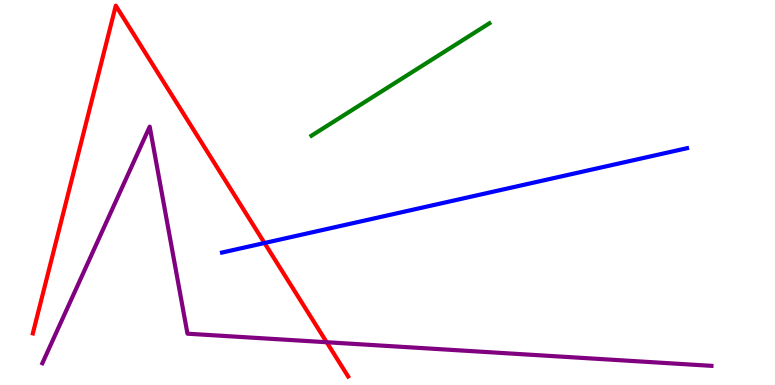[{'lines': ['blue', 'red'], 'intersections': [{'x': 3.41, 'y': 3.69}]}, {'lines': ['green', 'red'], 'intersections': []}, {'lines': ['purple', 'red'], 'intersections': [{'x': 4.22, 'y': 1.11}]}, {'lines': ['blue', 'green'], 'intersections': []}, {'lines': ['blue', 'purple'], 'intersections': []}, {'lines': ['green', 'purple'], 'intersections': []}]